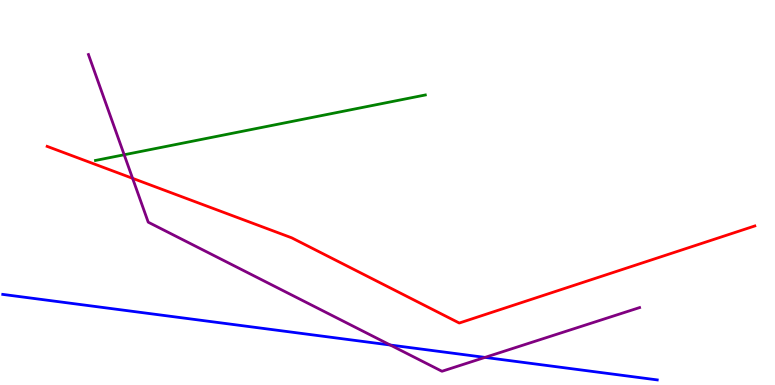[{'lines': ['blue', 'red'], 'intersections': []}, {'lines': ['green', 'red'], 'intersections': []}, {'lines': ['purple', 'red'], 'intersections': [{'x': 1.71, 'y': 5.37}]}, {'lines': ['blue', 'green'], 'intersections': []}, {'lines': ['blue', 'purple'], 'intersections': [{'x': 5.04, 'y': 1.04}, {'x': 6.26, 'y': 0.717}]}, {'lines': ['green', 'purple'], 'intersections': [{'x': 1.6, 'y': 5.98}]}]